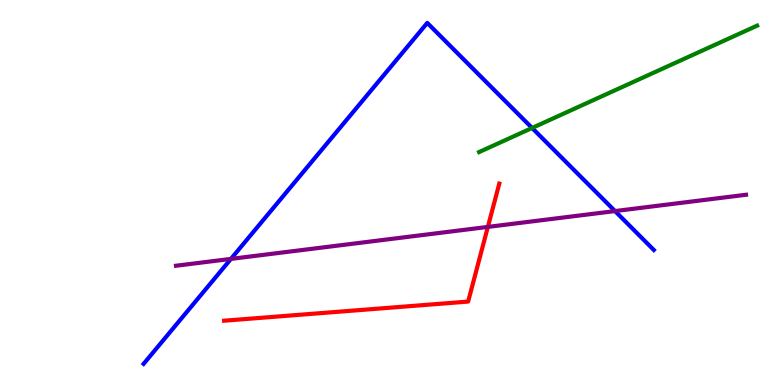[{'lines': ['blue', 'red'], 'intersections': []}, {'lines': ['green', 'red'], 'intersections': []}, {'lines': ['purple', 'red'], 'intersections': [{'x': 6.3, 'y': 4.11}]}, {'lines': ['blue', 'green'], 'intersections': [{'x': 6.87, 'y': 6.68}]}, {'lines': ['blue', 'purple'], 'intersections': [{'x': 2.98, 'y': 3.28}, {'x': 7.94, 'y': 4.52}]}, {'lines': ['green', 'purple'], 'intersections': []}]